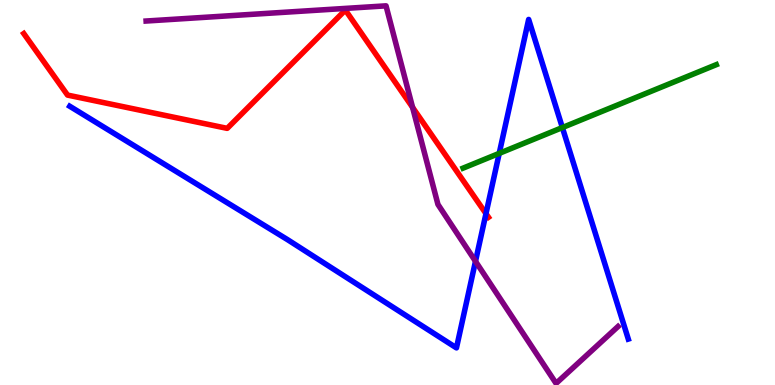[{'lines': ['blue', 'red'], 'intersections': [{'x': 6.27, 'y': 4.45}]}, {'lines': ['green', 'red'], 'intersections': []}, {'lines': ['purple', 'red'], 'intersections': [{'x': 5.32, 'y': 7.21}]}, {'lines': ['blue', 'green'], 'intersections': [{'x': 6.44, 'y': 6.02}, {'x': 7.26, 'y': 6.69}]}, {'lines': ['blue', 'purple'], 'intersections': [{'x': 6.14, 'y': 3.21}]}, {'lines': ['green', 'purple'], 'intersections': []}]